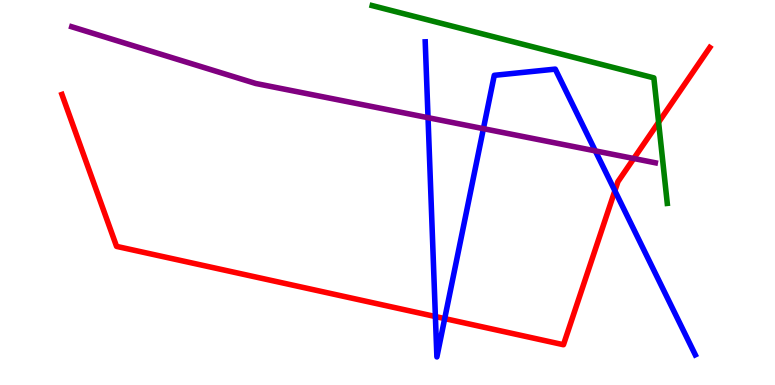[{'lines': ['blue', 'red'], 'intersections': [{'x': 5.62, 'y': 1.78}, {'x': 5.74, 'y': 1.72}, {'x': 7.93, 'y': 5.04}]}, {'lines': ['green', 'red'], 'intersections': [{'x': 8.5, 'y': 6.82}]}, {'lines': ['purple', 'red'], 'intersections': [{'x': 8.18, 'y': 5.88}]}, {'lines': ['blue', 'green'], 'intersections': []}, {'lines': ['blue', 'purple'], 'intersections': [{'x': 5.52, 'y': 6.94}, {'x': 6.24, 'y': 6.66}, {'x': 7.68, 'y': 6.08}]}, {'lines': ['green', 'purple'], 'intersections': []}]